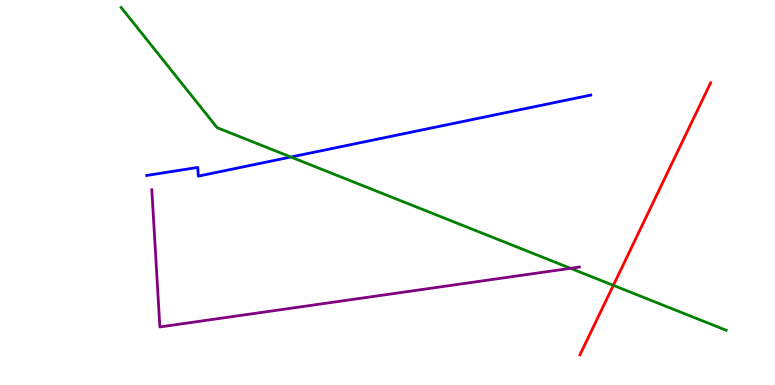[{'lines': ['blue', 'red'], 'intersections': []}, {'lines': ['green', 'red'], 'intersections': [{'x': 7.91, 'y': 2.59}]}, {'lines': ['purple', 'red'], 'intersections': []}, {'lines': ['blue', 'green'], 'intersections': [{'x': 3.75, 'y': 5.92}]}, {'lines': ['blue', 'purple'], 'intersections': []}, {'lines': ['green', 'purple'], 'intersections': [{'x': 7.36, 'y': 3.03}]}]